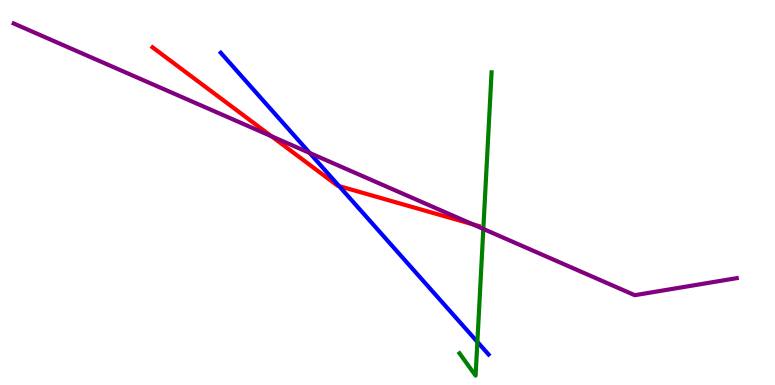[{'lines': ['blue', 'red'], 'intersections': [{'x': 4.38, 'y': 5.17}]}, {'lines': ['green', 'red'], 'intersections': []}, {'lines': ['purple', 'red'], 'intersections': [{'x': 3.5, 'y': 6.46}, {'x': 6.1, 'y': 4.18}]}, {'lines': ['blue', 'green'], 'intersections': [{'x': 6.16, 'y': 1.12}]}, {'lines': ['blue', 'purple'], 'intersections': [{'x': 4.0, 'y': 6.03}]}, {'lines': ['green', 'purple'], 'intersections': [{'x': 6.24, 'y': 4.05}]}]